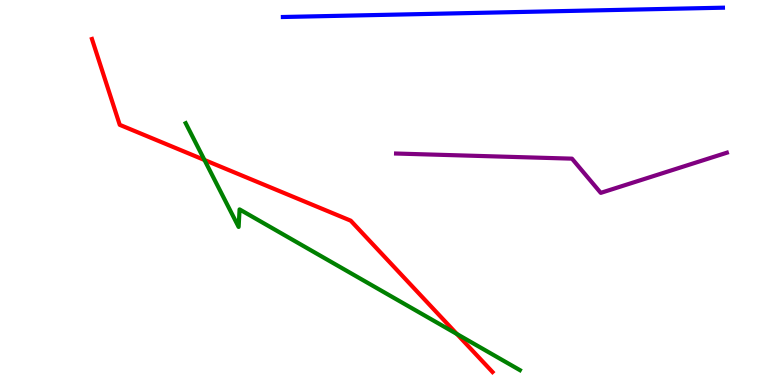[{'lines': ['blue', 'red'], 'intersections': []}, {'lines': ['green', 'red'], 'intersections': [{'x': 2.64, 'y': 5.84}, {'x': 5.9, 'y': 1.32}]}, {'lines': ['purple', 'red'], 'intersections': []}, {'lines': ['blue', 'green'], 'intersections': []}, {'lines': ['blue', 'purple'], 'intersections': []}, {'lines': ['green', 'purple'], 'intersections': []}]